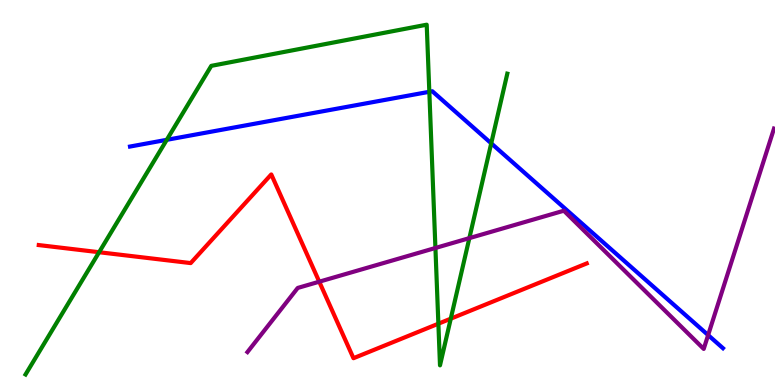[{'lines': ['blue', 'red'], 'intersections': []}, {'lines': ['green', 'red'], 'intersections': [{'x': 1.28, 'y': 3.45}, {'x': 5.66, 'y': 1.59}, {'x': 5.82, 'y': 1.72}]}, {'lines': ['purple', 'red'], 'intersections': [{'x': 4.12, 'y': 2.68}]}, {'lines': ['blue', 'green'], 'intersections': [{'x': 2.15, 'y': 6.37}, {'x': 5.54, 'y': 7.62}, {'x': 6.34, 'y': 6.28}]}, {'lines': ['blue', 'purple'], 'intersections': [{'x': 9.14, 'y': 1.3}]}, {'lines': ['green', 'purple'], 'intersections': [{'x': 5.62, 'y': 3.56}, {'x': 6.06, 'y': 3.81}]}]